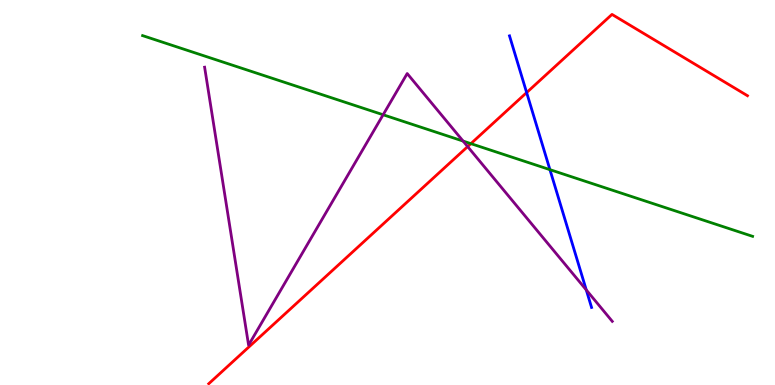[{'lines': ['blue', 'red'], 'intersections': [{'x': 6.8, 'y': 7.6}]}, {'lines': ['green', 'red'], 'intersections': [{'x': 6.08, 'y': 6.27}]}, {'lines': ['purple', 'red'], 'intersections': [{'x': 6.03, 'y': 6.19}]}, {'lines': ['blue', 'green'], 'intersections': [{'x': 7.1, 'y': 5.59}]}, {'lines': ['blue', 'purple'], 'intersections': [{'x': 7.56, 'y': 2.47}]}, {'lines': ['green', 'purple'], 'intersections': [{'x': 4.94, 'y': 7.02}, {'x': 5.98, 'y': 6.34}]}]